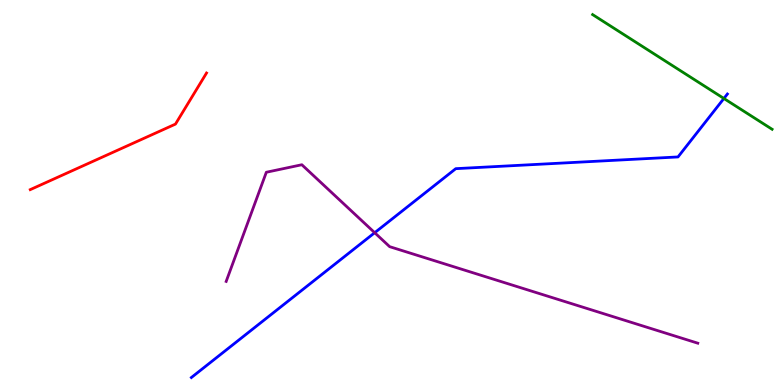[{'lines': ['blue', 'red'], 'intersections': []}, {'lines': ['green', 'red'], 'intersections': []}, {'lines': ['purple', 'red'], 'intersections': []}, {'lines': ['blue', 'green'], 'intersections': [{'x': 9.34, 'y': 7.44}]}, {'lines': ['blue', 'purple'], 'intersections': [{'x': 4.83, 'y': 3.96}]}, {'lines': ['green', 'purple'], 'intersections': []}]